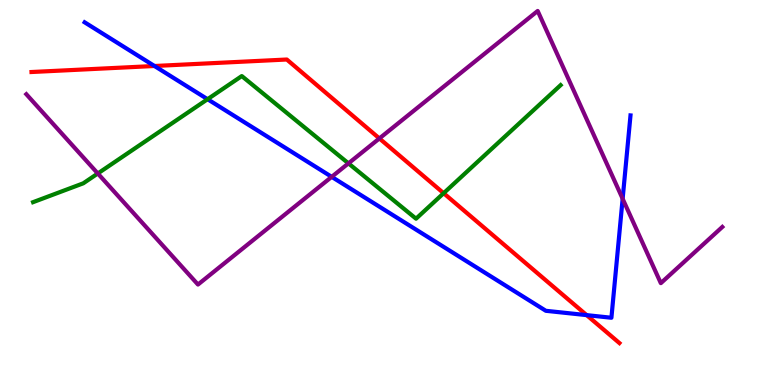[{'lines': ['blue', 'red'], 'intersections': [{'x': 1.99, 'y': 8.29}, {'x': 7.57, 'y': 1.81}]}, {'lines': ['green', 'red'], 'intersections': [{'x': 5.72, 'y': 4.98}]}, {'lines': ['purple', 'red'], 'intersections': [{'x': 4.9, 'y': 6.4}]}, {'lines': ['blue', 'green'], 'intersections': [{'x': 2.68, 'y': 7.42}]}, {'lines': ['blue', 'purple'], 'intersections': [{'x': 4.28, 'y': 5.41}, {'x': 8.03, 'y': 4.84}]}, {'lines': ['green', 'purple'], 'intersections': [{'x': 1.26, 'y': 5.49}, {'x': 4.5, 'y': 5.76}]}]